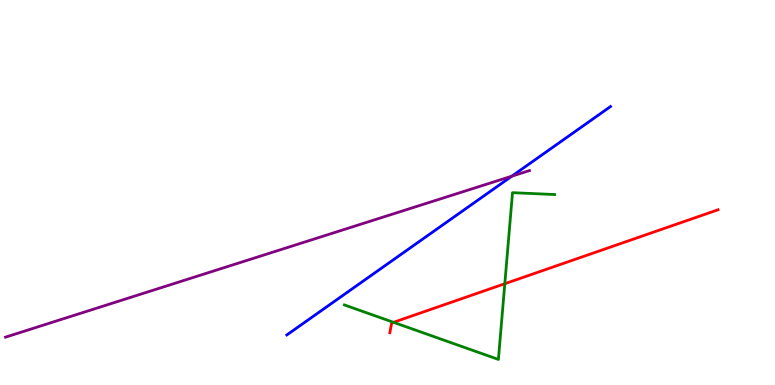[{'lines': ['blue', 'red'], 'intersections': []}, {'lines': ['green', 'red'], 'intersections': [{'x': 5.08, 'y': 1.63}, {'x': 6.51, 'y': 2.63}]}, {'lines': ['purple', 'red'], 'intersections': []}, {'lines': ['blue', 'green'], 'intersections': []}, {'lines': ['blue', 'purple'], 'intersections': [{'x': 6.6, 'y': 5.42}]}, {'lines': ['green', 'purple'], 'intersections': []}]